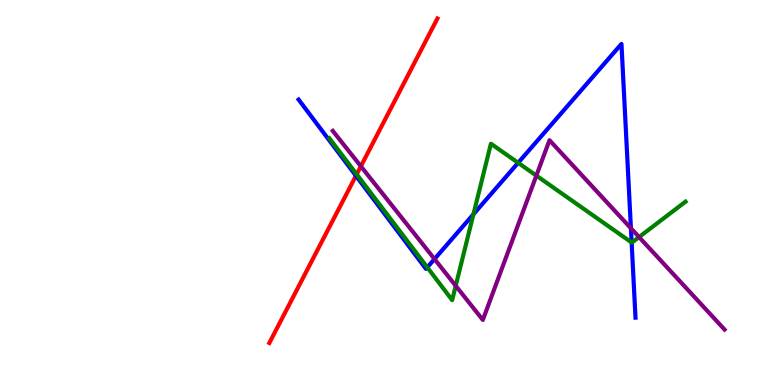[{'lines': ['blue', 'red'], 'intersections': [{'x': 4.59, 'y': 5.43}]}, {'lines': ['green', 'red'], 'intersections': [{'x': 4.6, 'y': 5.47}]}, {'lines': ['purple', 'red'], 'intersections': [{'x': 4.66, 'y': 5.68}]}, {'lines': ['blue', 'green'], 'intersections': [{'x': 5.51, 'y': 3.06}, {'x': 6.11, 'y': 4.44}, {'x': 6.69, 'y': 5.77}, {'x': 8.15, 'y': 3.7}]}, {'lines': ['blue', 'purple'], 'intersections': [{'x': 5.61, 'y': 3.27}, {'x': 8.14, 'y': 4.07}]}, {'lines': ['green', 'purple'], 'intersections': [{'x': 5.88, 'y': 2.58}, {'x': 6.92, 'y': 5.44}, {'x': 8.25, 'y': 3.84}]}]